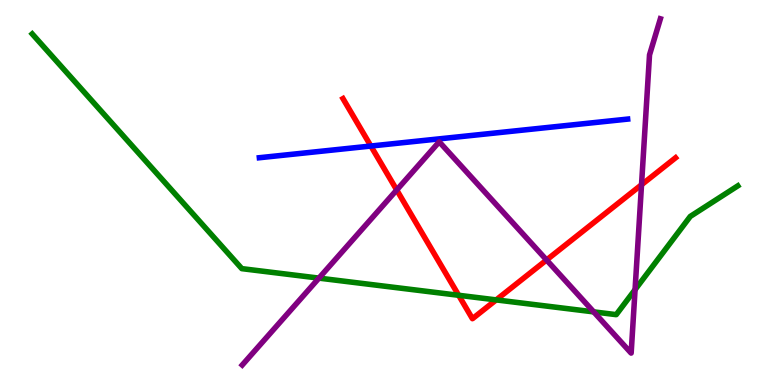[{'lines': ['blue', 'red'], 'intersections': [{'x': 4.79, 'y': 6.21}]}, {'lines': ['green', 'red'], 'intersections': [{'x': 5.92, 'y': 2.33}, {'x': 6.4, 'y': 2.21}]}, {'lines': ['purple', 'red'], 'intersections': [{'x': 5.12, 'y': 5.07}, {'x': 7.05, 'y': 3.25}, {'x': 8.28, 'y': 5.2}]}, {'lines': ['blue', 'green'], 'intersections': []}, {'lines': ['blue', 'purple'], 'intersections': []}, {'lines': ['green', 'purple'], 'intersections': [{'x': 4.12, 'y': 2.78}, {'x': 7.66, 'y': 1.9}, {'x': 8.19, 'y': 2.48}]}]